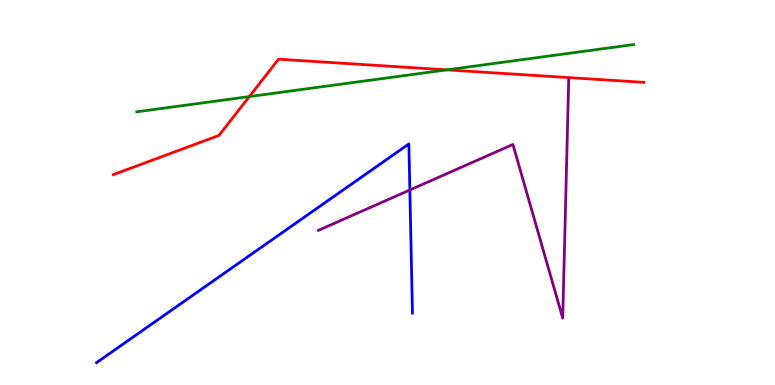[{'lines': ['blue', 'red'], 'intersections': []}, {'lines': ['green', 'red'], 'intersections': [{'x': 3.22, 'y': 7.49}, {'x': 5.76, 'y': 8.19}]}, {'lines': ['purple', 'red'], 'intersections': []}, {'lines': ['blue', 'green'], 'intersections': []}, {'lines': ['blue', 'purple'], 'intersections': [{'x': 5.29, 'y': 5.07}]}, {'lines': ['green', 'purple'], 'intersections': []}]